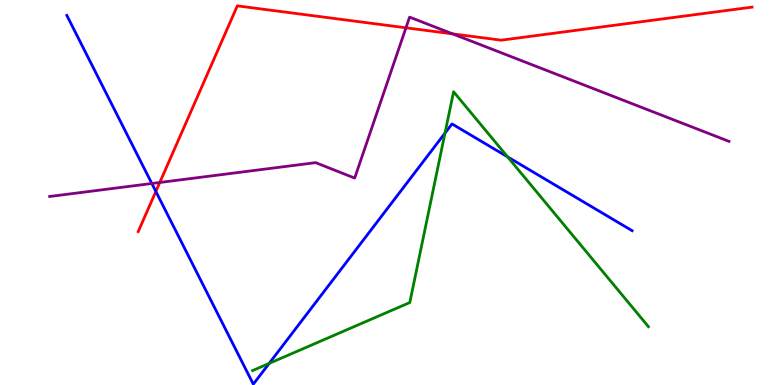[{'lines': ['blue', 'red'], 'intersections': [{'x': 2.01, 'y': 5.03}]}, {'lines': ['green', 'red'], 'intersections': []}, {'lines': ['purple', 'red'], 'intersections': [{'x': 2.06, 'y': 5.26}, {'x': 5.24, 'y': 9.28}, {'x': 5.84, 'y': 9.12}]}, {'lines': ['blue', 'green'], 'intersections': [{'x': 3.47, 'y': 0.561}, {'x': 5.74, 'y': 6.54}, {'x': 6.55, 'y': 5.93}]}, {'lines': ['blue', 'purple'], 'intersections': [{'x': 1.96, 'y': 5.23}]}, {'lines': ['green', 'purple'], 'intersections': []}]